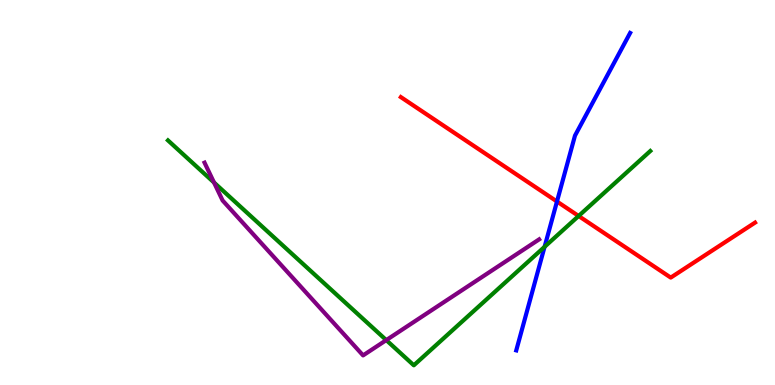[{'lines': ['blue', 'red'], 'intersections': [{'x': 7.19, 'y': 4.77}]}, {'lines': ['green', 'red'], 'intersections': [{'x': 7.47, 'y': 4.39}]}, {'lines': ['purple', 'red'], 'intersections': []}, {'lines': ['blue', 'green'], 'intersections': [{'x': 7.03, 'y': 3.59}]}, {'lines': ['blue', 'purple'], 'intersections': []}, {'lines': ['green', 'purple'], 'intersections': [{'x': 2.76, 'y': 5.26}, {'x': 4.98, 'y': 1.17}]}]